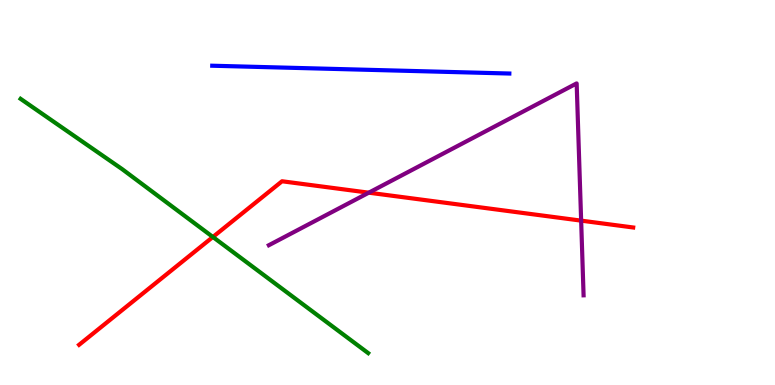[{'lines': ['blue', 'red'], 'intersections': []}, {'lines': ['green', 'red'], 'intersections': [{'x': 2.75, 'y': 3.84}]}, {'lines': ['purple', 'red'], 'intersections': [{'x': 4.76, 'y': 5.0}, {'x': 7.5, 'y': 4.27}]}, {'lines': ['blue', 'green'], 'intersections': []}, {'lines': ['blue', 'purple'], 'intersections': []}, {'lines': ['green', 'purple'], 'intersections': []}]